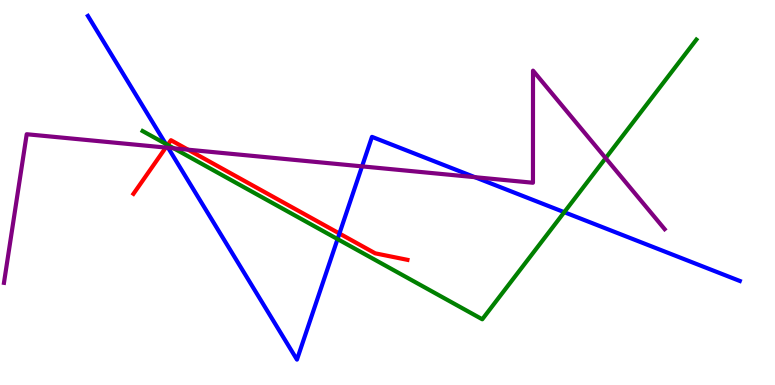[{'lines': ['blue', 'red'], 'intersections': [{'x': 2.15, 'y': 6.21}, {'x': 4.38, 'y': 3.93}]}, {'lines': ['green', 'red'], 'intersections': [{'x': 2.16, 'y': 6.24}]}, {'lines': ['purple', 'red'], 'intersections': [{'x': 2.14, 'y': 6.17}, {'x': 2.43, 'y': 6.11}]}, {'lines': ['blue', 'green'], 'intersections': [{'x': 2.14, 'y': 6.26}, {'x': 4.36, 'y': 3.79}, {'x': 7.28, 'y': 4.49}]}, {'lines': ['blue', 'purple'], 'intersections': [{'x': 2.17, 'y': 6.16}, {'x': 4.67, 'y': 5.68}, {'x': 6.13, 'y': 5.4}]}, {'lines': ['green', 'purple'], 'intersections': [{'x': 2.24, 'y': 6.15}, {'x': 7.81, 'y': 5.89}]}]